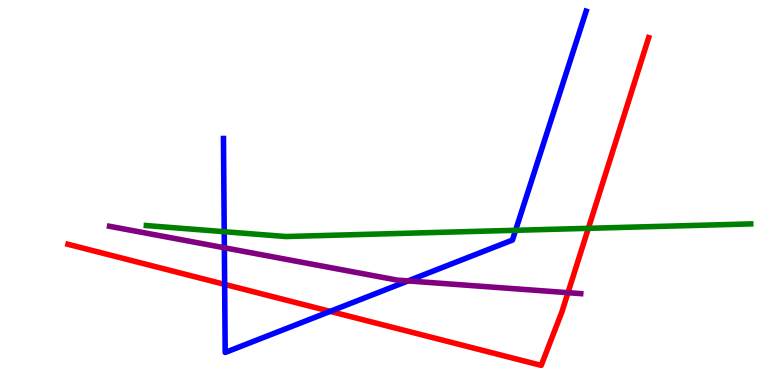[{'lines': ['blue', 'red'], 'intersections': [{'x': 2.9, 'y': 2.61}, {'x': 4.26, 'y': 1.91}]}, {'lines': ['green', 'red'], 'intersections': [{'x': 7.59, 'y': 4.07}]}, {'lines': ['purple', 'red'], 'intersections': [{'x': 7.33, 'y': 2.4}]}, {'lines': ['blue', 'green'], 'intersections': [{'x': 2.89, 'y': 3.98}, {'x': 6.65, 'y': 4.02}]}, {'lines': ['blue', 'purple'], 'intersections': [{'x': 2.89, 'y': 3.56}, {'x': 5.27, 'y': 2.7}]}, {'lines': ['green', 'purple'], 'intersections': []}]